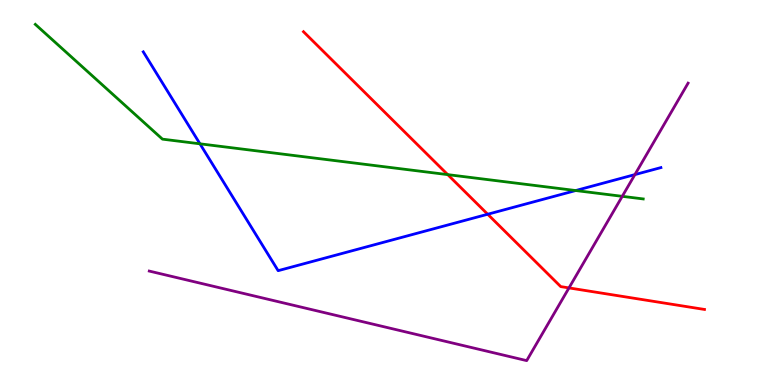[{'lines': ['blue', 'red'], 'intersections': [{'x': 6.29, 'y': 4.44}]}, {'lines': ['green', 'red'], 'intersections': [{'x': 5.78, 'y': 5.46}]}, {'lines': ['purple', 'red'], 'intersections': [{'x': 7.34, 'y': 2.52}]}, {'lines': ['blue', 'green'], 'intersections': [{'x': 2.58, 'y': 6.26}, {'x': 7.43, 'y': 5.05}]}, {'lines': ['blue', 'purple'], 'intersections': [{'x': 8.19, 'y': 5.46}]}, {'lines': ['green', 'purple'], 'intersections': [{'x': 8.03, 'y': 4.9}]}]